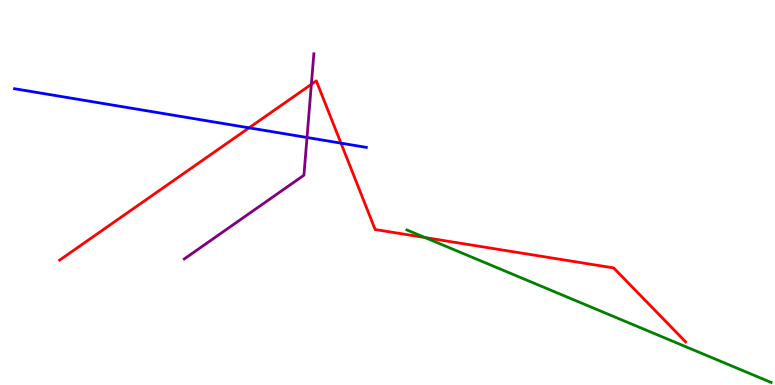[{'lines': ['blue', 'red'], 'intersections': [{'x': 3.21, 'y': 6.68}, {'x': 4.4, 'y': 6.28}]}, {'lines': ['green', 'red'], 'intersections': [{'x': 5.48, 'y': 3.83}]}, {'lines': ['purple', 'red'], 'intersections': [{'x': 4.02, 'y': 7.81}]}, {'lines': ['blue', 'green'], 'intersections': []}, {'lines': ['blue', 'purple'], 'intersections': [{'x': 3.96, 'y': 6.43}]}, {'lines': ['green', 'purple'], 'intersections': []}]